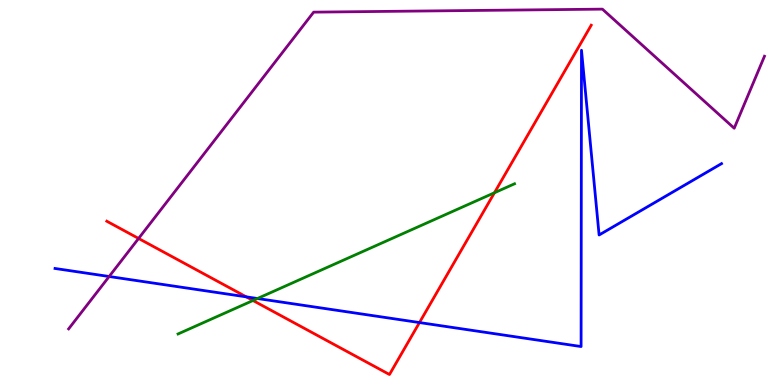[{'lines': ['blue', 'red'], 'intersections': [{'x': 3.18, 'y': 2.29}, {'x': 5.41, 'y': 1.62}]}, {'lines': ['green', 'red'], 'intersections': [{'x': 3.26, 'y': 2.19}, {'x': 6.38, 'y': 4.99}]}, {'lines': ['purple', 'red'], 'intersections': [{'x': 1.79, 'y': 3.81}]}, {'lines': ['blue', 'green'], 'intersections': [{'x': 3.32, 'y': 2.25}]}, {'lines': ['blue', 'purple'], 'intersections': [{'x': 1.41, 'y': 2.82}]}, {'lines': ['green', 'purple'], 'intersections': []}]